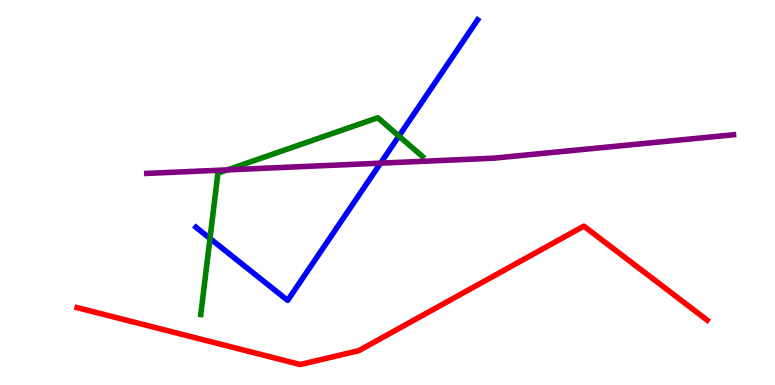[{'lines': ['blue', 'red'], 'intersections': []}, {'lines': ['green', 'red'], 'intersections': []}, {'lines': ['purple', 'red'], 'intersections': []}, {'lines': ['blue', 'green'], 'intersections': [{'x': 2.71, 'y': 3.81}, {'x': 5.15, 'y': 6.47}]}, {'lines': ['blue', 'purple'], 'intersections': [{'x': 4.91, 'y': 5.76}]}, {'lines': ['green', 'purple'], 'intersections': [{'x': 2.93, 'y': 5.59}]}]